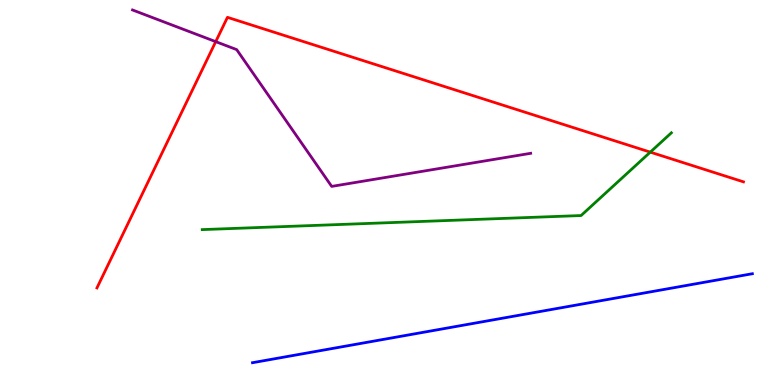[{'lines': ['blue', 'red'], 'intersections': []}, {'lines': ['green', 'red'], 'intersections': [{'x': 8.39, 'y': 6.05}]}, {'lines': ['purple', 'red'], 'intersections': [{'x': 2.78, 'y': 8.92}]}, {'lines': ['blue', 'green'], 'intersections': []}, {'lines': ['blue', 'purple'], 'intersections': []}, {'lines': ['green', 'purple'], 'intersections': []}]